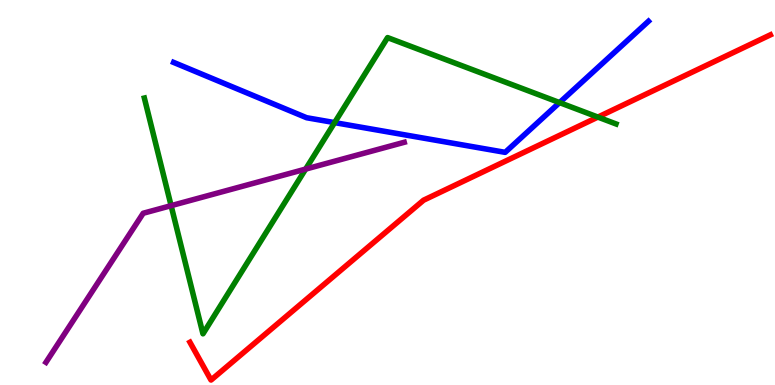[{'lines': ['blue', 'red'], 'intersections': []}, {'lines': ['green', 'red'], 'intersections': [{'x': 7.71, 'y': 6.96}]}, {'lines': ['purple', 'red'], 'intersections': []}, {'lines': ['blue', 'green'], 'intersections': [{'x': 4.32, 'y': 6.82}, {'x': 7.22, 'y': 7.34}]}, {'lines': ['blue', 'purple'], 'intersections': []}, {'lines': ['green', 'purple'], 'intersections': [{'x': 2.21, 'y': 4.66}, {'x': 3.94, 'y': 5.61}]}]